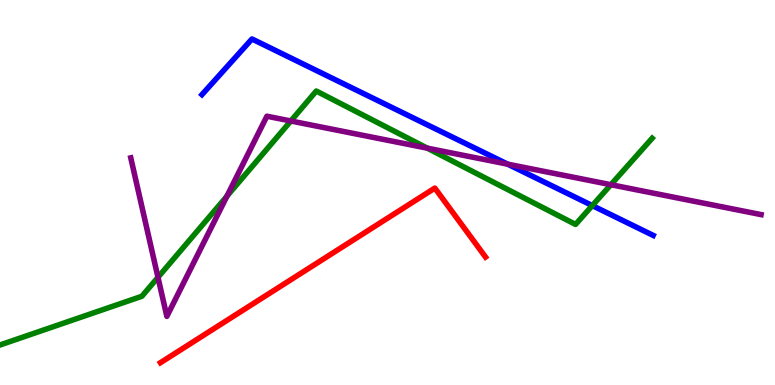[{'lines': ['blue', 'red'], 'intersections': []}, {'lines': ['green', 'red'], 'intersections': []}, {'lines': ['purple', 'red'], 'intersections': []}, {'lines': ['blue', 'green'], 'intersections': [{'x': 7.64, 'y': 4.66}]}, {'lines': ['blue', 'purple'], 'intersections': [{'x': 6.55, 'y': 5.74}]}, {'lines': ['green', 'purple'], 'intersections': [{'x': 2.04, 'y': 2.8}, {'x': 2.93, 'y': 4.9}, {'x': 3.75, 'y': 6.86}, {'x': 5.51, 'y': 6.15}, {'x': 7.88, 'y': 5.2}]}]